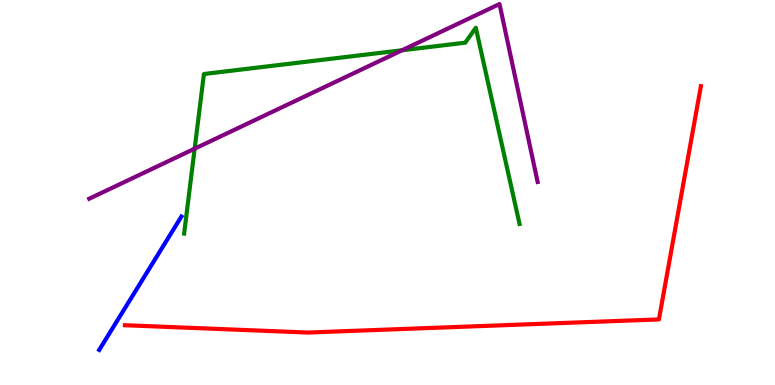[{'lines': ['blue', 'red'], 'intersections': []}, {'lines': ['green', 'red'], 'intersections': []}, {'lines': ['purple', 'red'], 'intersections': []}, {'lines': ['blue', 'green'], 'intersections': []}, {'lines': ['blue', 'purple'], 'intersections': []}, {'lines': ['green', 'purple'], 'intersections': [{'x': 2.51, 'y': 6.14}, {'x': 5.19, 'y': 8.69}]}]